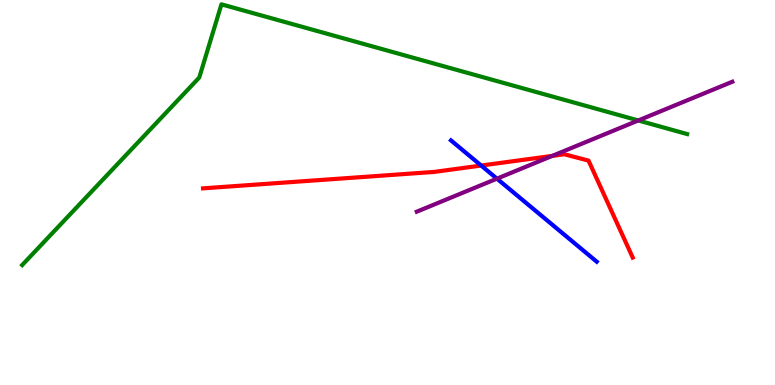[{'lines': ['blue', 'red'], 'intersections': [{'x': 6.21, 'y': 5.7}]}, {'lines': ['green', 'red'], 'intersections': []}, {'lines': ['purple', 'red'], 'intersections': [{'x': 7.13, 'y': 5.95}]}, {'lines': ['blue', 'green'], 'intersections': []}, {'lines': ['blue', 'purple'], 'intersections': [{'x': 6.41, 'y': 5.36}]}, {'lines': ['green', 'purple'], 'intersections': [{'x': 8.24, 'y': 6.87}]}]